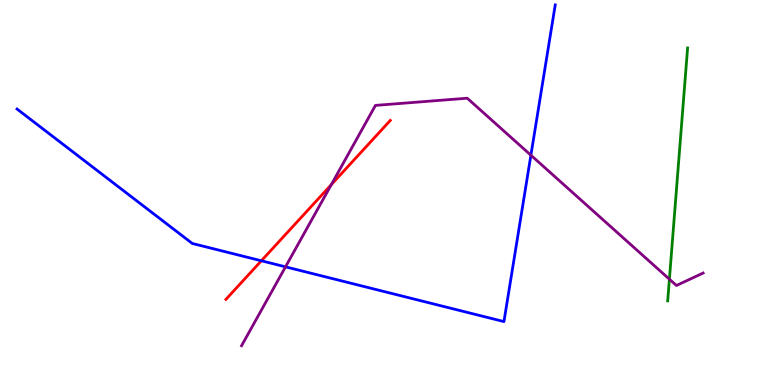[{'lines': ['blue', 'red'], 'intersections': [{'x': 3.37, 'y': 3.23}]}, {'lines': ['green', 'red'], 'intersections': []}, {'lines': ['purple', 'red'], 'intersections': [{'x': 4.27, 'y': 5.2}]}, {'lines': ['blue', 'green'], 'intersections': []}, {'lines': ['blue', 'purple'], 'intersections': [{'x': 3.68, 'y': 3.07}, {'x': 6.85, 'y': 5.97}]}, {'lines': ['green', 'purple'], 'intersections': [{'x': 8.64, 'y': 2.75}]}]